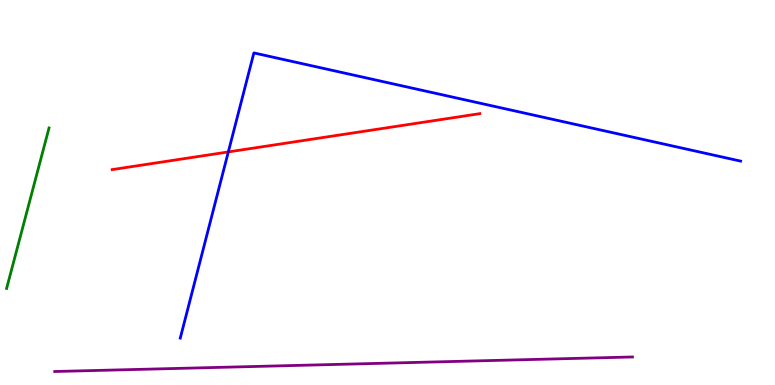[{'lines': ['blue', 'red'], 'intersections': [{'x': 2.95, 'y': 6.05}]}, {'lines': ['green', 'red'], 'intersections': []}, {'lines': ['purple', 'red'], 'intersections': []}, {'lines': ['blue', 'green'], 'intersections': []}, {'lines': ['blue', 'purple'], 'intersections': []}, {'lines': ['green', 'purple'], 'intersections': []}]